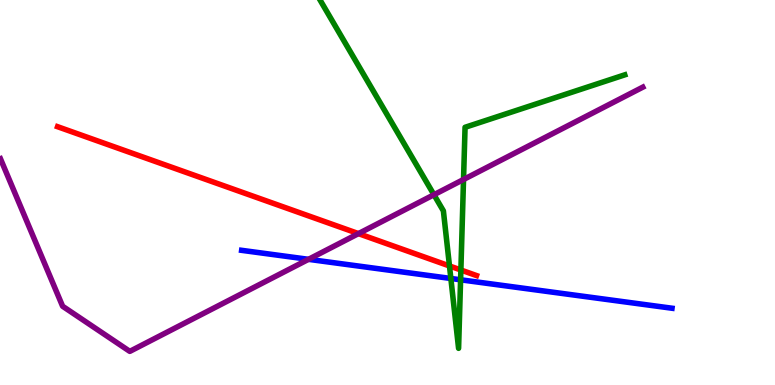[{'lines': ['blue', 'red'], 'intersections': []}, {'lines': ['green', 'red'], 'intersections': [{'x': 5.8, 'y': 3.09}, {'x': 5.95, 'y': 2.99}]}, {'lines': ['purple', 'red'], 'intersections': [{'x': 4.63, 'y': 3.93}]}, {'lines': ['blue', 'green'], 'intersections': [{'x': 5.82, 'y': 2.77}, {'x': 5.94, 'y': 2.73}]}, {'lines': ['blue', 'purple'], 'intersections': [{'x': 3.98, 'y': 3.26}]}, {'lines': ['green', 'purple'], 'intersections': [{'x': 5.6, 'y': 4.94}, {'x': 5.98, 'y': 5.34}]}]